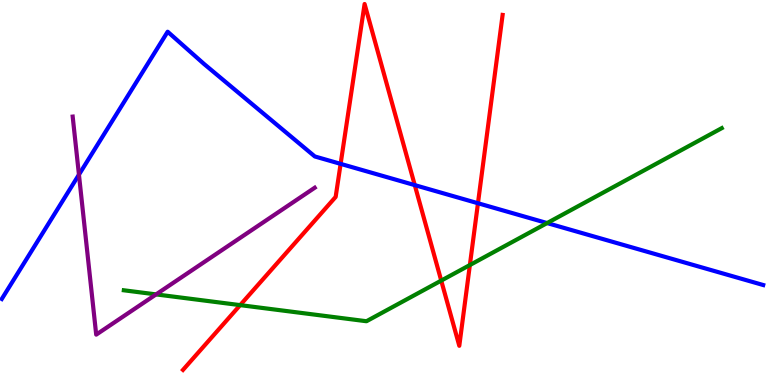[{'lines': ['blue', 'red'], 'intersections': [{'x': 4.4, 'y': 5.74}, {'x': 5.35, 'y': 5.19}, {'x': 6.17, 'y': 4.72}]}, {'lines': ['green', 'red'], 'intersections': [{'x': 3.1, 'y': 2.07}, {'x': 5.69, 'y': 2.71}, {'x': 6.06, 'y': 3.12}]}, {'lines': ['purple', 'red'], 'intersections': []}, {'lines': ['blue', 'green'], 'intersections': [{'x': 7.06, 'y': 4.21}]}, {'lines': ['blue', 'purple'], 'intersections': [{'x': 1.02, 'y': 5.46}]}, {'lines': ['green', 'purple'], 'intersections': [{'x': 2.01, 'y': 2.35}]}]